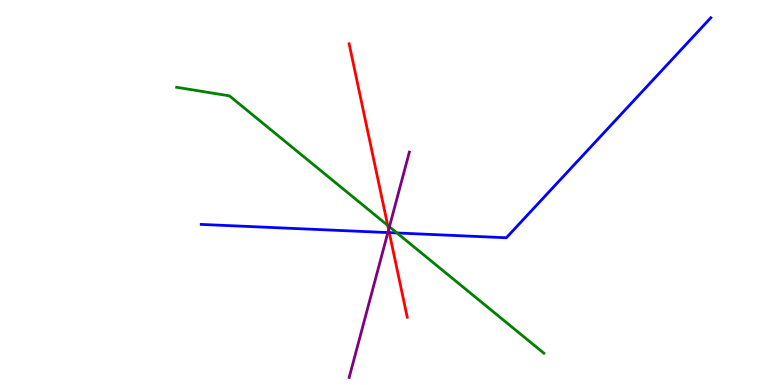[{'lines': ['blue', 'red'], 'intersections': [{'x': 5.02, 'y': 3.96}]}, {'lines': ['green', 'red'], 'intersections': [{'x': 5.0, 'y': 4.15}]}, {'lines': ['purple', 'red'], 'intersections': [{'x': 5.01, 'y': 4.03}]}, {'lines': ['blue', 'green'], 'intersections': [{'x': 5.12, 'y': 3.95}]}, {'lines': ['blue', 'purple'], 'intersections': [{'x': 5.0, 'y': 3.96}]}, {'lines': ['green', 'purple'], 'intersections': [{'x': 5.02, 'y': 4.11}]}]